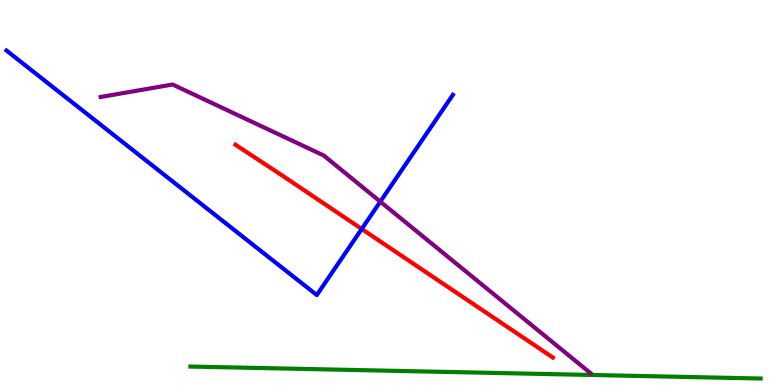[{'lines': ['blue', 'red'], 'intersections': [{'x': 4.67, 'y': 4.05}]}, {'lines': ['green', 'red'], 'intersections': []}, {'lines': ['purple', 'red'], 'intersections': []}, {'lines': ['blue', 'green'], 'intersections': []}, {'lines': ['blue', 'purple'], 'intersections': [{'x': 4.91, 'y': 4.76}]}, {'lines': ['green', 'purple'], 'intersections': []}]